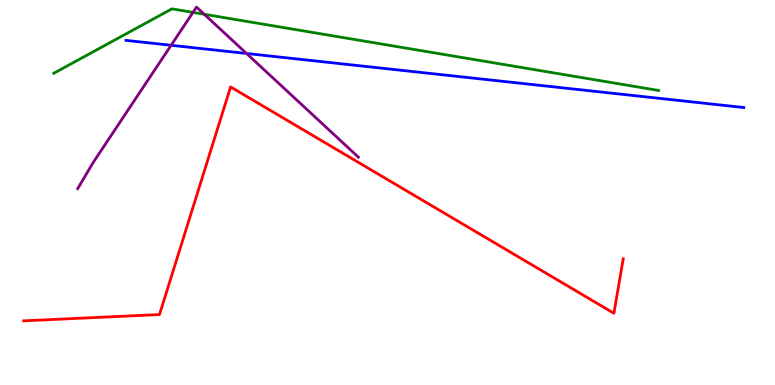[{'lines': ['blue', 'red'], 'intersections': []}, {'lines': ['green', 'red'], 'intersections': []}, {'lines': ['purple', 'red'], 'intersections': []}, {'lines': ['blue', 'green'], 'intersections': []}, {'lines': ['blue', 'purple'], 'intersections': [{'x': 2.21, 'y': 8.82}, {'x': 3.18, 'y': 8.61}]}, {'lines': ['green', 'purple'], 'intersections': [{'x': 2.49, 'y': 9.68}, {'x': 2.64, 'y': 9.63}]}]